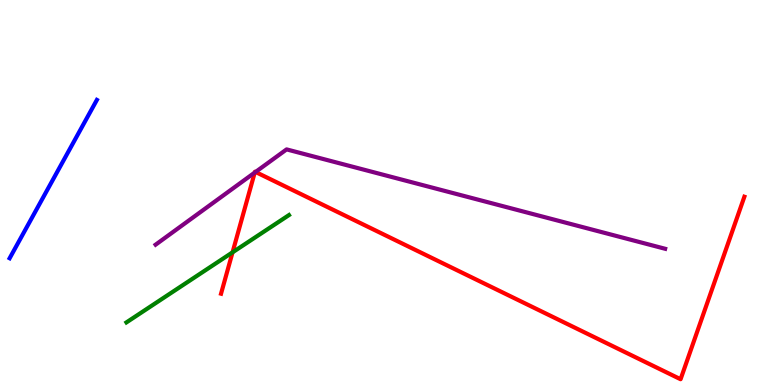[{'lines': ['blue', 'red'], 'intersections': []}, {'lines': ['green', 'red'], 'intersections': [{'x': 3.0, 'y': 3.45}]}, {'lines': ['purple', 'red'], 'intersections': [{'x': 3.29, 'y': 5.52}, {'x': 3.3, 'y': 5.53}]}, {'lines': ['blue', 'green'], 'intersections': []}, {'lines': ['blue', 'purple'], 'intersections': []}, {'lines': ['green', 'purple'], 'intersections': []}]